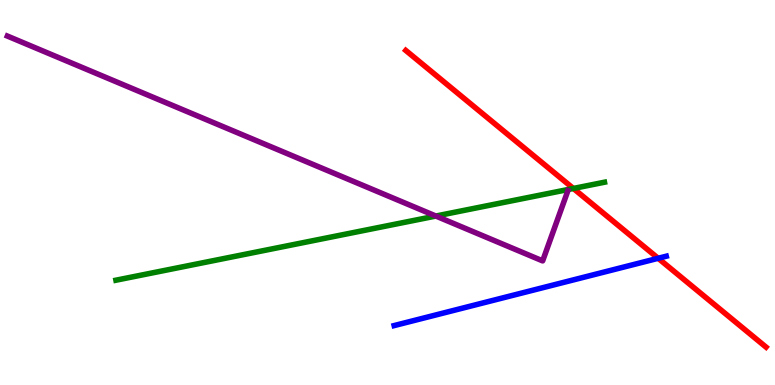[{'lines': ['blue', 'red'], 'intersections': [{'x': 8.49, 'y': 3.29}]}, {'lines': ['green', 'red'], 'intersections': [{'x': 7.4, 'y': 5.1}]}, {'lines': ['purple', 'red'], 'intersections': []}, {'lines': ['blue', 'green'], 'intersections': []}, {'lines': ['blue', 'purple'], 'intersections': []}, {'lines': ['green', 'purple'], 'intersections': [{'x': 5.62, 'y': 4.39}]}]